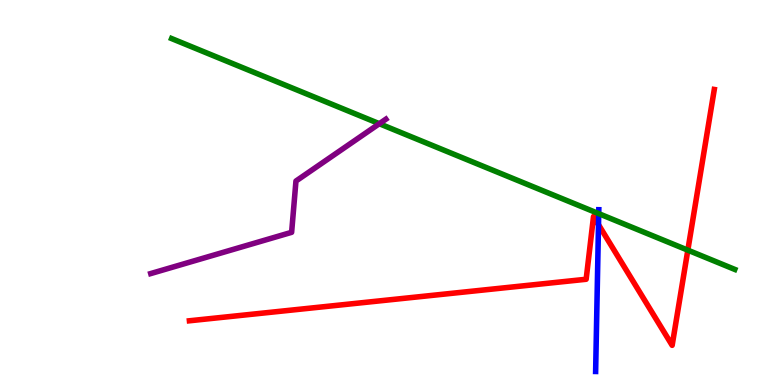[{'lines': ['blue', 'red'], 'intersections': [{'x': 7.72, 'y': 4.16}]}, {'lines': ['green', 'red'], 'intersections': [{'x': 8.88, 'y': 3.5}]}, {'lines': ['purple', 'red'], 'intersections': []}, {'lines': ['blue', 'green'], 'intersections': [{'x': 7.73, 'y': 4.45}]}, {'lines': ['blue', 'purple'], 'intersections': []}, {'lines': ['green', 'purple'], 'intersections': [{'x': 4.89, 'y': 6.79}]}]